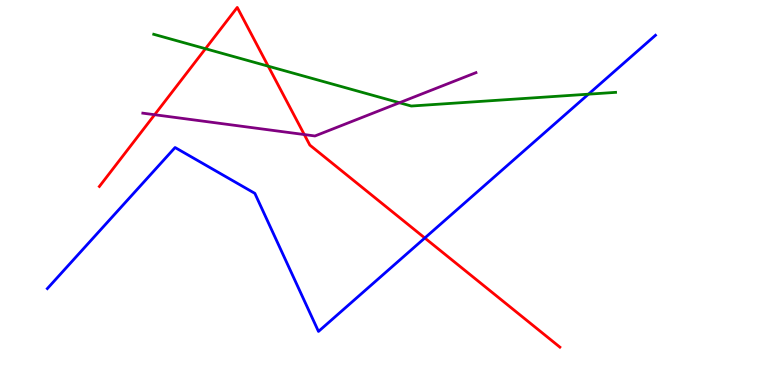[{'lines': ['blue', 'red'], 'intersections': [{'x': 5.48, 'y': 3.82}]}, {'lines': ['green', 'red'], 'intersections': [{'x': 2.65, 'y': 8.73}, {'x': 3.46, 'y': 8.28}]}, {'lines': ['purple', 'red'], 'intersections': [{'x': 2.0, 'y': 7.02}, {'x': 3.93, 'y': 6.51}]}, {'lines': ['blue', 'green'], 'intersections': [{'x': 7.59, 'y': 7.55}]}, {'lines': ['blue', 'purple'], 'intersections': []}, {'lines': ['green', 'purple'], 'intersections': [{'x': 5.15, 'y': 7.33}]}]